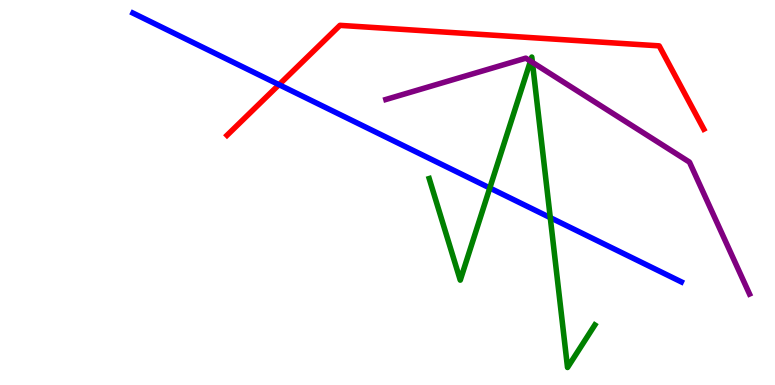[{'lines': ['blue', 'red'], 'intersections': [{'x': 3.6, 'y': 7.8}]}, {'lines': ['green', 'red'], 'intersections': []}, {'lines': ['purple', 'red'], 'intersections': []}, {'lines': ['blue', 'green'], 'intersections': [{'x': 6.32, 'y': 5.12}, {'x': 7.1, 'y': 4.35}]}, {'lines': ['blue', 'purple'], 'intersections': []}, {'lines': ['green', 'purple'], 'intersections': [{'x': 6.84, 'y': 8.41}, {'x': 6.87, 'y': 8.38}]}]